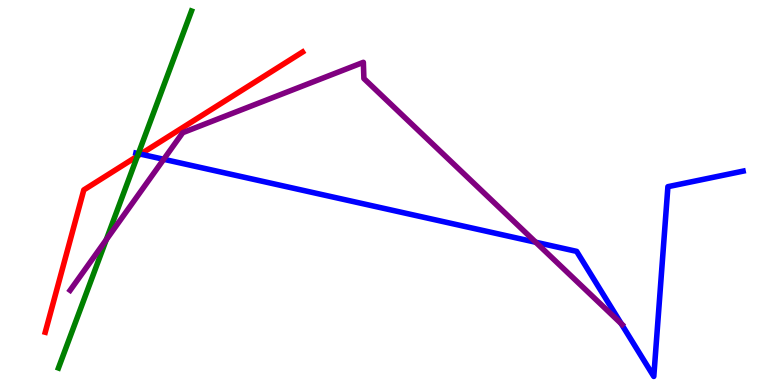[{'lines': ['blue', 'red'], 'intersections': [{'x': 1.81, 'y': 6.0}]}, {'lines': ['green', 'red'], 'intersections': [{'x': 1.77, 'y': 5.94}]}, {'lines': ['purple', 'red'], 'intersections': []}, {'lines': ['blue', 'green'], 'intersections': [{'x': 1.79, 'y': 6.01}]}, {'lines': ['blue', 'purple'], 'intersections': [{'x': 2.11, 'y': 5.86}, {'x': 6.91, 'y': 3.71}, {'x': 8.02, 'y': 1.59}]}, {'lines': ['green', 'purple'], 'intersections': [{'x': 1.37, 'y': 3.77}]}]